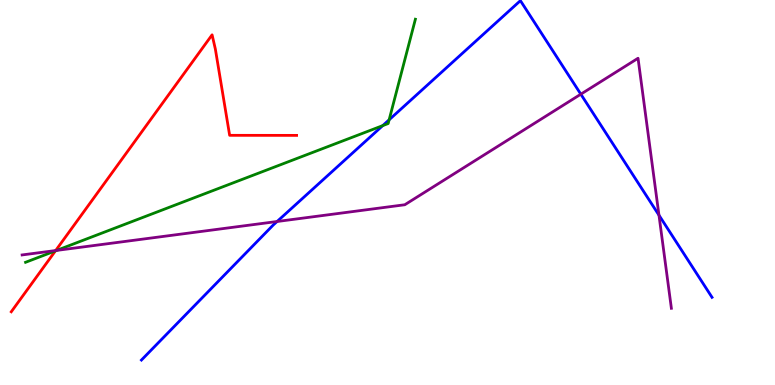[{'lines': ['blue', 'red'], 'intersections': []}, {'lines': ['green', 'red'], 'intersections': [{'x': 0.715, 'y': 3.48}]}, {'lines': ['purple', 'red'], 'intersections': [{'x': 0.718, 'y': 3.49}]}, {'lines': ['blue', 'green'], 'intersections': [{'x': 4.94, 'y': 6.74}, {'x': 5.02, 'y': 6.89}]}, {'lines': ['blue', 'purple'], 'intersections': [{'x': 3.58, 'y': 4.25}, {'x': 7.49, 'y': 7.55}, {'x': 8.5, 'y': 4.41}]}, {'lines': ['green', 'purple'], 'intersections': [{'x': 0.731, 'y': 3.5}]}]